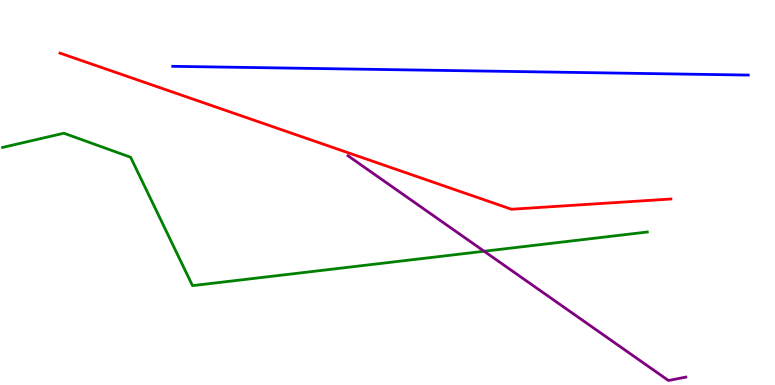[{'lines': ['blue', 'red'], 'intersections': []}, {'lines': ['green', 'red'], 'intersections': []}, {'lines': ['purple', 'red'], 'intersections': []}, {'lines': ['blue', 'green'], 'intersections': []}, {'lines': ['blue', 'purple'], 'intersections': []}, {'lines': ['green', 'purple'], 'intersections': [{'x': 6.25, 'y': 3.47}]}]